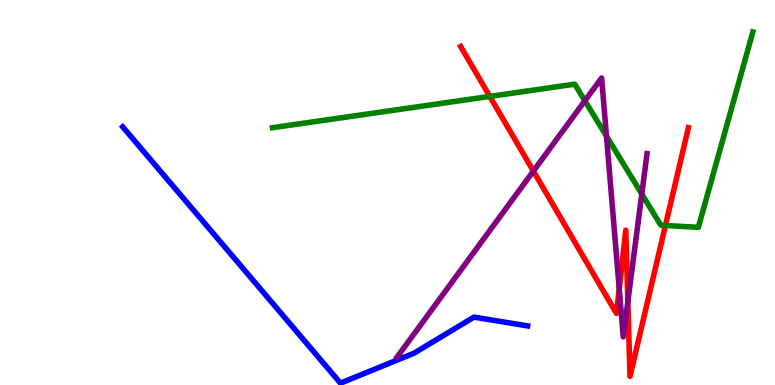[{'lines': ['blue', 'red'], 'intersections': []}, {'lines': ['green', 'red'], 'intersections': [{'x': 6.32, 'y': 7.5}, {'x': 8.59, 'y': 4.14}]}, {'lines': ['purple', 'red'], 'intersections': [{'x': 6.88, 'y': 5.56}, {'x': 7.99, 'y': 2.5}, {'x': 8.1, 'y': 2.17}]}, {'lines': ['blue', 'green'], 'intersections': []}, {'lines': ['blue', 'purple'], 'intersections': []}, {'lines': ['green', 'purple'], 'intersections': [{'x': 7.55, 'y': 7.38}, {'x': 7.83, 'y': 6.46}, {'x': 8.28, 'y': 4.96}]}]